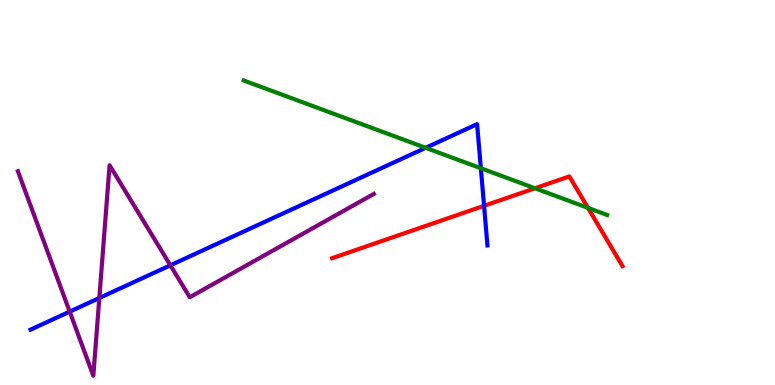[{'lines': ['blue', 'red'], 'intersections': [{'x': 6.25, 'y': 4.65}]}, {'lines': ['green', 'red'], 'intersections': [{'x': 6.9, 'y': 5.11}, {'x': 7.59, 'y': 4.6}]}, {'lines': ['purple', 'red'], 'intersections': []}, {'lines': ['blue', 'green'], 'intersections': [{'x': 5.49, 'y': 6.16}, {'x': 6.2, 'y': 5.63}]}, {'lines': ['blue', 'purple'], 'intersections': [{'x': 0.899, 'y': 1.91}, {'x': 1.28, 'y': 2.26}, {'x': 2.2, 'y': 3.11}]}, {'lines': ['green', 'purple'], 'intersections': []}]